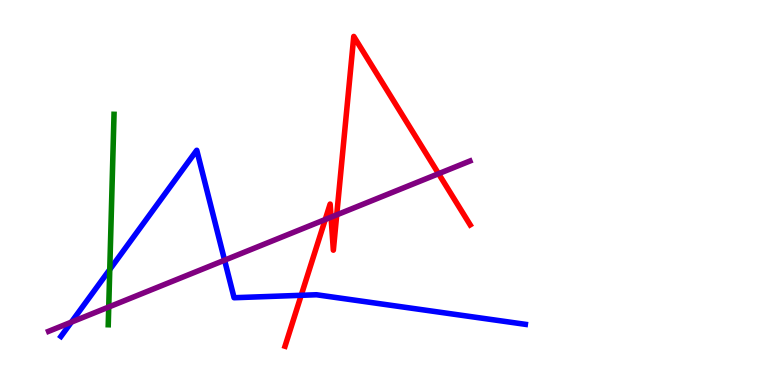[{'lines': ['blue', 'red'], 'intersections': [{'x': 3.89, 'y': 2.33}]}, {'lines': ['green', 'red'], 'intersections': []}, {'lines': ['purple', 'red'], 'intersections': [{'x': 4.2, 'y': 4.3}, {'x': 4.27, 'y': 4.36}, {'x': 4.34, 'y': 4.42}, {'x': 5.66, 'y': 5.49}]}, {'lines': ['blue', 'green'], 'intersections': [{'x': 1.42, 'y': 3.0}]}, {'lines': ['blue', 'purple'], 'intersections': [{'x': 0.921, 'y': 1.63}, {'x': 2.9, 'y': 3.24}]}, {'lines': ['green', 'purple'], 'intersections': [{'x': 1.4, 'y': 2.03}]}]